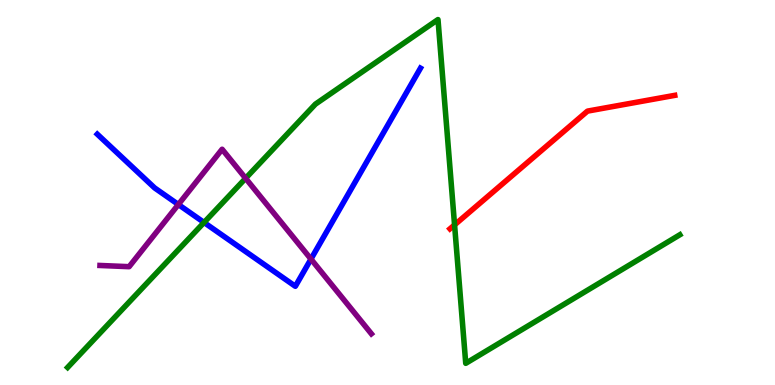[{'lines': ['blue', 'red'], 'intersections': []}, {'lines': ['green', 'red'], 'intersections': [{'x': 5.87, 'y': 4.16}]}, {'lines': ['purple', 'red'], 'intersections': []}, {'lines': ['blue', 'green'], 'intersections': [{'x': 2.63, 'y': 4.22}]}, {'lines': ['blue', 'purple'], 'intersections': [{'x': 2.3, 'y': 4.69}, {'x': 4.01, 'y': 3.27}]}, {'lines': ['green', 'purple'], 'intersections': [{'x': 3.17, 'y': 5.37}]}]